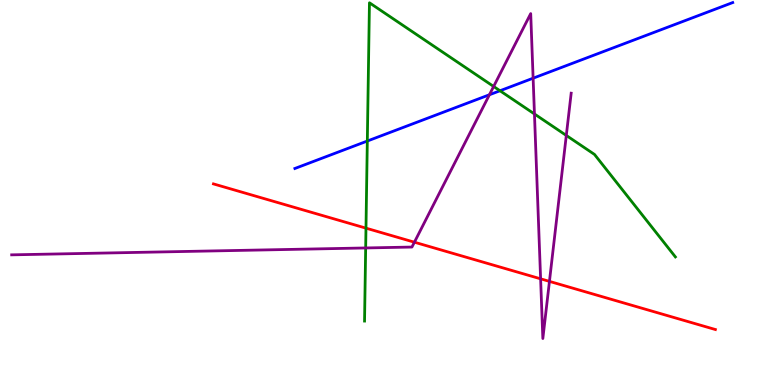[{'lines': ['blue', 'red'], 'intersections': []}, {'lines': ['green', 'red'], 'intersections': [{'x': 4.72, 'y': 4.07}]}, {'lines': ['purple', 'red'], 'intersections': [{'x': 5.35, 'y': 3.71}, {'x': 6.98, 'y': 2.76}, {'x': 7.09, 'y': 2.69}]}, {'lines': ['blue', 'green'], 'intersections': [{'x': 4.74, 'y': 6.34}, {'x': 6.45, 'y': 7.64}]}, {'lines': ['blue', 'purple'], 'intersections': [{'x': 6.32, 'y': 7.54}, {'x': 6.88, 'y': 7.97}]}, {'lines': ['green', 'purple'], 'intersections': [{'x': 4.72, 'y': 3.56}, {'x': 6.37, 'y': 7.75}, {'x': 6.9, 'y': 7.04}, {'x': 7.31, 'y': 6.48}]}]